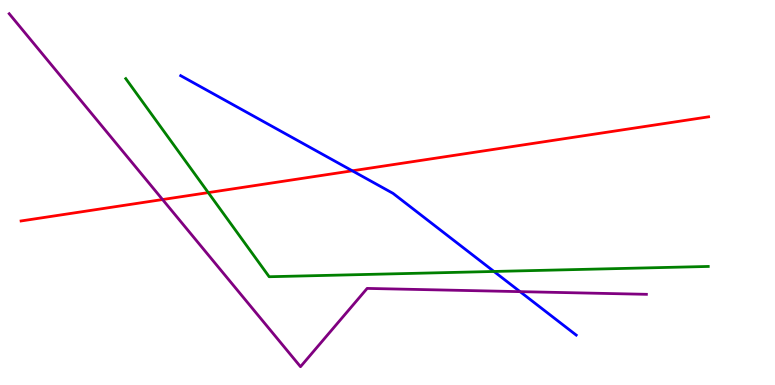[{'lines': ['blue', 'red'], 'intersections': [{'x': 4.55, 'y': 5.56}]}, {'lines': ['green', 'red'], 'intersections': [{'x': 2.69, 'y': 5.0}]}, {'lines': ['purple', 'red'], 'intersections': [{'x': 2.1, 'y': 4.82}]}, {'lines': ['blue', 'green'], 'intersections': [{'x': 6.37, 'y': 2.95}]}, {'lines': ['blue', 'purple'], 'intersections': [{'x': 6.71, 'y': 2.42}]}, {'lines': ['green', 'purple'], 'intersections': []}]